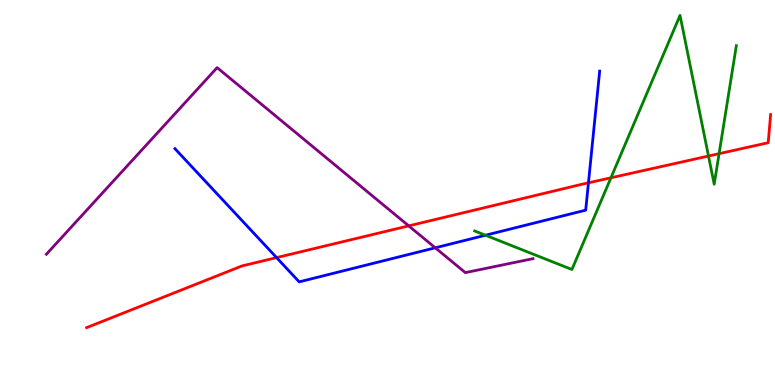[{'lines': ['blue', 'red'], 'intersections': [{'x': 3.57, 'y': 3.31}, {'x': 7.59, 'y': 5.25}]}, {'lines': ['green', 'red'], 'intersections': [{'x': 7.88, 'y': 5.38}, {'x': 9.14, 'y': 5.95}, {'x': 9.28, 'y': 6.01}]}, {'lines': ['purple', 'red'], 'intersections': [{'x': 5.27, 'y': 4.13}]}, {'lines': ['blue', 'green'], 'intersections': [{'x': 6.26, 'y': 3.89}]}, {'lines': ['blue', 'purple'], 'intersections': [{'x': 5.62, 'y': 3.56}]}, {'lines': ['green', 'purple'], 'intersections': []}]